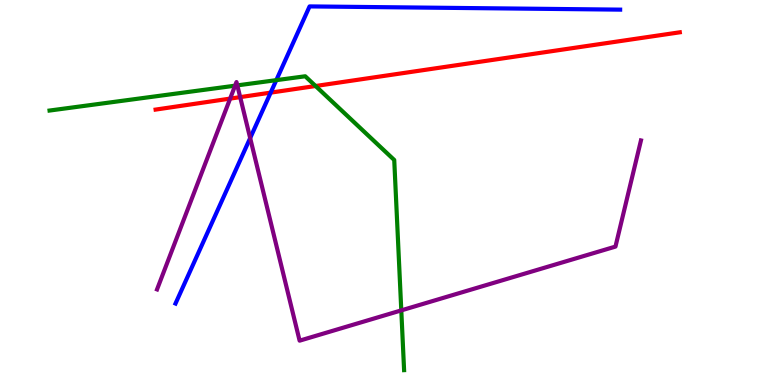[{'lines': ['blue', 'red'], 'intersections': [{'x': 3.49, 'y': 7.59}]}, {'lines': ['green', 'red'], 'intersections': [{'x': 4.07, 'y': 7.77}]}, {'lines': ['purple', 'red'], 'intersections': [{'x': 2.97, 'y': 7.44}, {'x': 3.1, 'y': 7.48}]}, {'lines': ['blue', 'green'], 'intersections': [{'x': 3.57, 'y': 7.92}]}, {'lines': ['blue', 'purple'], 'intersections': [{'x': 3.23, 'y': 6.41}]}, {'lines': ['green', 'purple'], 'intersections': [{'x': 3.03, 'y': 7.77}, {'x': 3.06, 'y': 7.78}, {'x': 5.18, 'y': 1.94}]}]